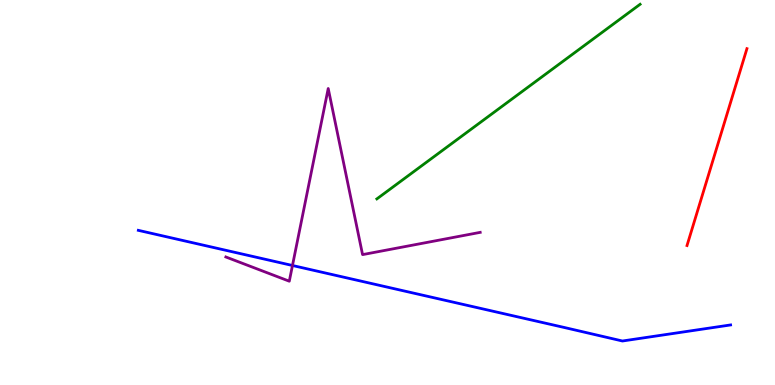[{'lines': ['blue', 'red'], 'intersections': []}, {'lines': ['green', 'red'], 'intersections': []}, {'lines': ['purple', 'red'], 'intersections': []}, {'lines': ['blue', 'green'], 'intersections': []}, {'lines': ['blue', 'purple'], 'intersections': [{'x': 3.77, 'y': 3.1}]}, {'lines': ['green', 'purple'], 'intersections': []}]